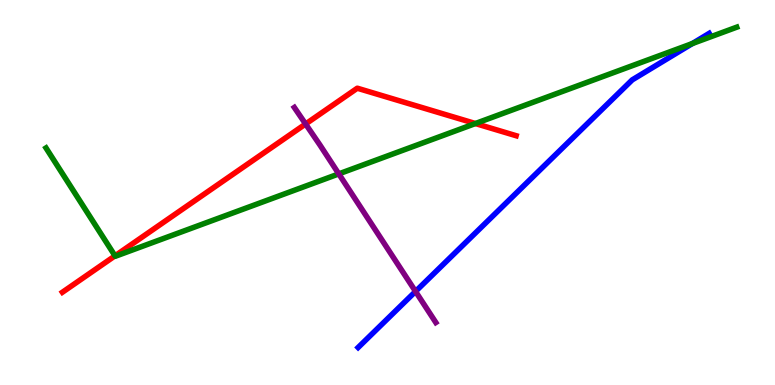[{'lines': ['blue', 'red'], 'intersections': []}, {'lines': ['green', 'red'], 'intersections': [{'x': 1.48, 'y': 3.35}, {'x': 6.13, 'y': 6.79}]}, {'lines': ['purple', 'red'], 'intersections': [{'x': 3.94, 'y': 6.78}]}, {'lines': ['blue', 'green'], 'intersections': [{'x': 8.93, 'y': 8.87}]}, {'lines': ['blue', 'purple'], 'intersections': [{'x': 5.36, 'y': 2.43}]}, {'lines': ['green', 'purple'], 'intersections': [{'x': 4.37, 'y': 5.48}]}]